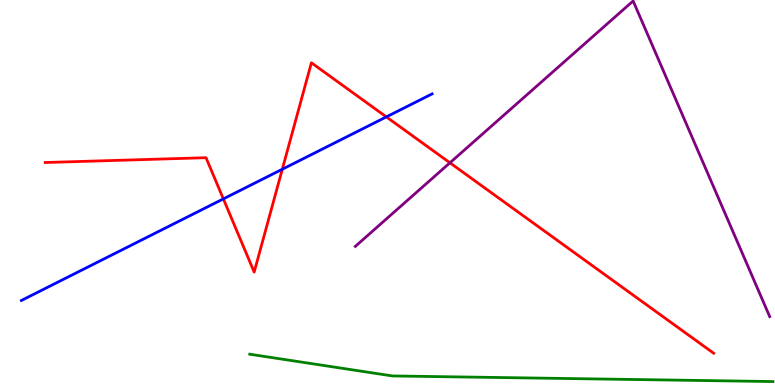[{'lines': ['blue', 'red'], 'intersections': [{'x': 2.88, 'y': 4.83}, {'x': 3.64, 'y': 5.6}, {'x': 4.99, 'y': 6.96}]}, {'lines': ['green', 'red'], 'intersections': []}, {'lines': ['purple', 'red'], 'intersections': [{'x': 5.81, 'y': 5.77}]}, {'lines': ['blue', 'green'], 'intersections': []}, {'lines': ['blue', 'purple'], 'intersections': []}, {'lines': ['green', 'purple'], 'intersections': []}]